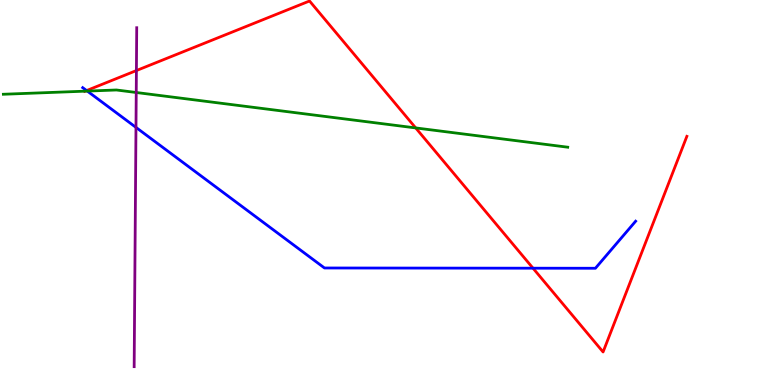[{'lines': ['blue', 'red'], 'intersections': [{'x': 1.12, 'y': 7.65}, {'x': 6.88, 'y': 3.03}]}, {'lines': ['green', 'red'], 'intersections': [{'x': 1.1, 'y': 7.63}, {'x': 5.36, 'y': 6.68}]}, {'lines': ['purple', 'red'], 'intersections': [{'x': 1.76, 'y': 8.17}]}, {'lines': ['blue', 'green'], 'intersections': [{'x': 1.13, 'y': 7.63}]}, {'lines': ['blue', 'purple'], 'intersections': [{'x': 1.75, 'y': 6.69}]}, {'lines': ['green', 'purple'], 'intersections': [{'x': 1.76, 'y': 7.6}]}]